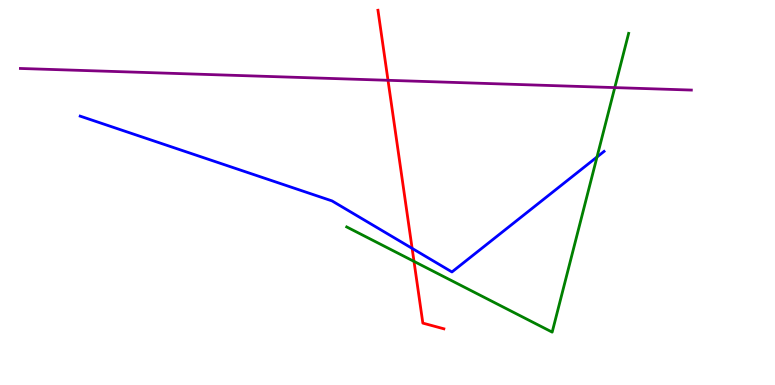[{'lines': ['blue', 'red'], 'intersections': [{'x': 5.32, 'y': 3.55}]}, {'lines': ['green', 'red'], 'intersections': [{'x': 5.34, 'y': 3.21}]}, {'lines': ['purple', 'red'], 'intersections': [{'x': 5.01, 'y': 7.91}]}, {'lines': ['blue', 'green'], 'intersections': [{'x': 7.7, 'y': 5.92}]}, {'lines': ['blue', 'purple'], 'intersections': []}, {'lines': ['green', 'purple'], 'intersections': [{'x': 7.93, 'y': 7.72}]}]